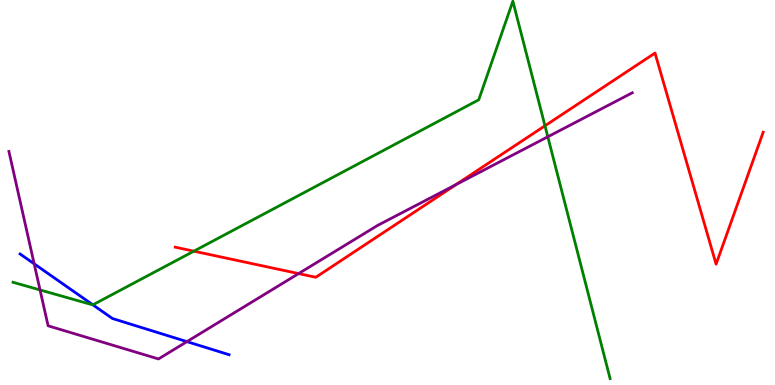[{'lines': ['blue', 'red'], 'intersections': []}, {'lines': ['green', 'red'], 'intersections': [{'x': 2.5, 'y': 3.48}, {'x': 7.03, 'y': 6.73}]}, {'lines': ['purple', 'red'], 'intersections': [{'x': 3.85, 'y': 2.89}, {'x': 5.88, 'y': 5.21}]}, {'lines': ['blue', 'green'], 'intersections': [{'x': 1.2, 'y': 2.08}]}, {'lines': ['blue', 'purple'], 'intersections': [{'x': 0.441, 'y': 3.15}, {'x': 2.41, 'y': 1.13}]}, {'lines': ['green', 'purple'], 'intersections': [{'x': 0.517, 'y': 2.47}, {'x': 7.07, 'y': 6.45}]}]